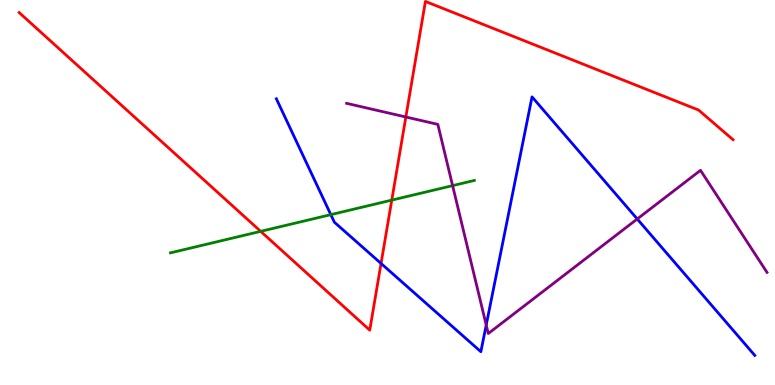[{'lines': ['blue', 'red'], 'intersections': [{'x': 4.92, 'y': 3.16}]}, {'lines': ['green', 'red'], 'intersections': [{'x': 3.36, 'y': 3.99}, {'x': 5.06, 'y': 4.8}]}, {'lines': ['purple', 'red'], 'intersections': [{'x': 5.24, 'y': 6.96}]}, {'lines': ['blue', 'green'], 'intersections': [{'x': 4.27, 'y': 4.42}]}, {'lines': ['blue', 'purple'], 'intersections': [{'x': 6.27, 'y': 1.56}, {'x': 8.22, 'y': 4.31}]}, {'lines': ['green', 'purple'], 'intersections': [{'x': 5.84, 'y': 5.18}]}]